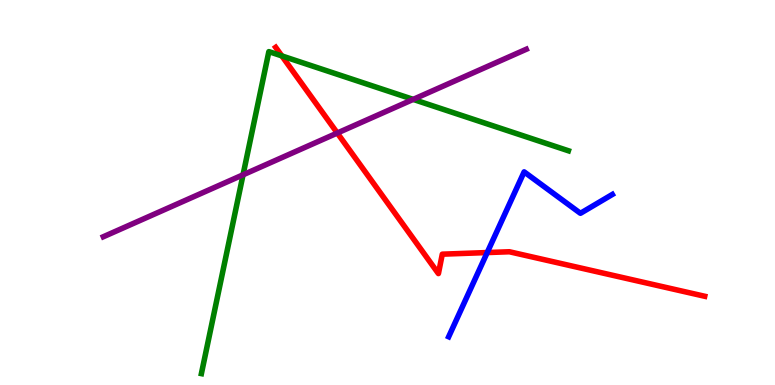[{'lines': ['blue', 'red'], 'intersections': [{'x': 6.29, 'y': 3.44}]}, {'lines': ['green', 'red'], 'intersections': [{'x': 3.64, 'y': 8.55}]}, {'lines': ['purple', 'red'], 'intersections': [{'x': 4.35, 'y': 6.54}]}, {'lines': ['blue', 'green'], 'intersections': []}, {'lines': ['blue', 'purple'], 'intersections': []}, {'lines': ['green', 'purple'], 'intersections': [{'x': 3.14, 'y': 5.46}, {'x': 5.33, 'y': 7.42}]}]